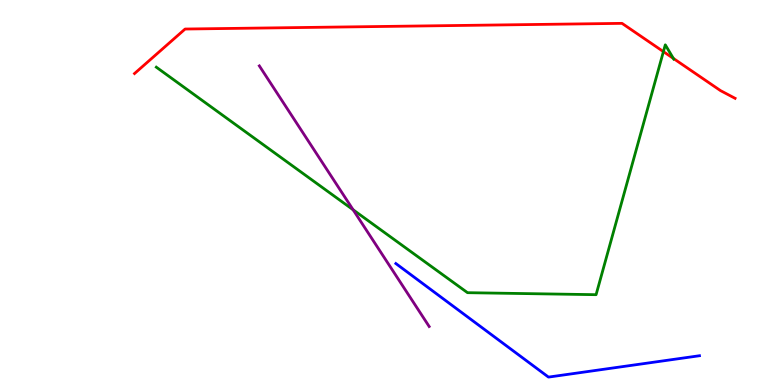[{'lines': ['blue', 'red'], 'intersections': []}, {'lines': ['green', 'red'], 'intersections': [{'x': 8.56, 'y': 8.66}, {'x': 8.69, 'y': 8.48}]}, {'lines': ['purple', 'red'], 'intersections': []}, {'lines': ['blue', 'green'], 'intersections': []}, {'lines': ['blue', 'purple'], 'intersections': []}, {'lines': ['green', 'purple'], 'intersections': [{'x': 4.56, 'y': 4.55}]}]